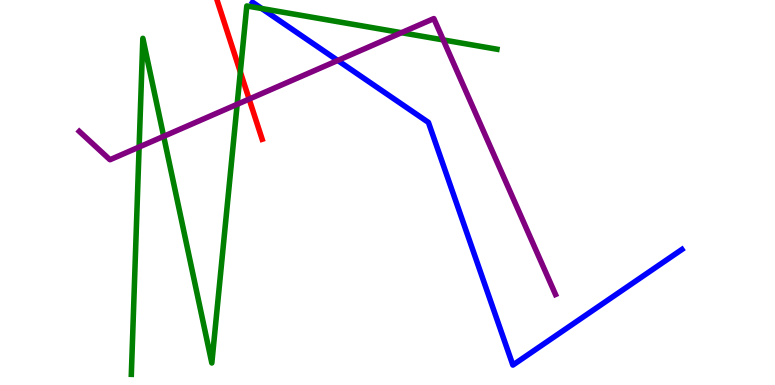[{'lines': ['blue', 'red'], 'intersections': []}, {'lines': ['green', 'red'], 'intersections': [{'x': 3.1, 'y': 8.13}]}, {'lines': ['purple', 'red'], 'intersections': [{'x': 3.21, 'y': 7.43}]}, {'lines': ['blue', 'green'], 'intersections': [{'x': 3.38, 'y': 9.78}]}, {'lines': ['blue', 'purple'], 'intersections': [{'x': 4.36, 'y': 8.43}]}, {'lines': ['green', 'purple'], 'intersections': [{'x': 1.8, 'y': 6.18}, {'x': 2.11, 'y': 6.46}, {'x': 3.06, 'y': 7.29}, {'x': 5.18, 'y': 9.15}, {'x': 5.72, 'y': 8.96}]}]